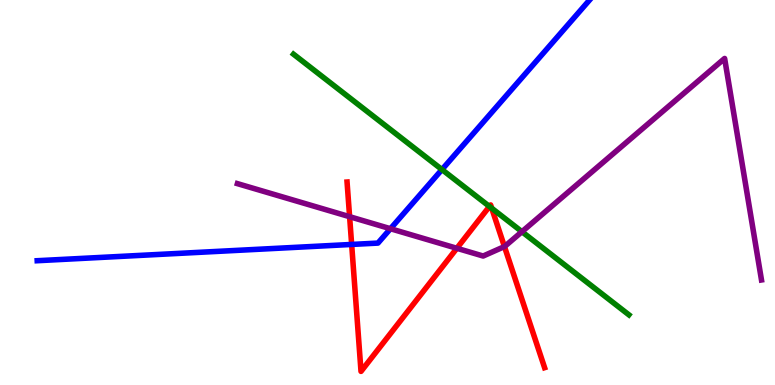[{'lines': ['blue', 'red'], 'intersections': [{'x': 4.54, 'y': 3.65}]}, {'lines': ['green', 'red'], 'intersections': [{'x': 6.32, 'y': 4.64}, {'x': 6.34, 'y': 4.59}]}, {'lines': ['purple', 'red'], 'intersections': [{'x': 4.51, 'y': 4.37}, {'x': 5.89, 'y': 3.55}, {'x': 6.51, 'y': 3.6}]}, {'lines': ['blue', 'green'], 'intersections': [{'x': 5.7, 'y': 5.6}]}, {'lines': ['blue', 'purple'], 'intersections': [{'x': 5.04, 'y': 4.06}]}, {'lines': ['green', 'purple'], 'intersections': [{'x': 6.73, 'y': 3.98}]}]